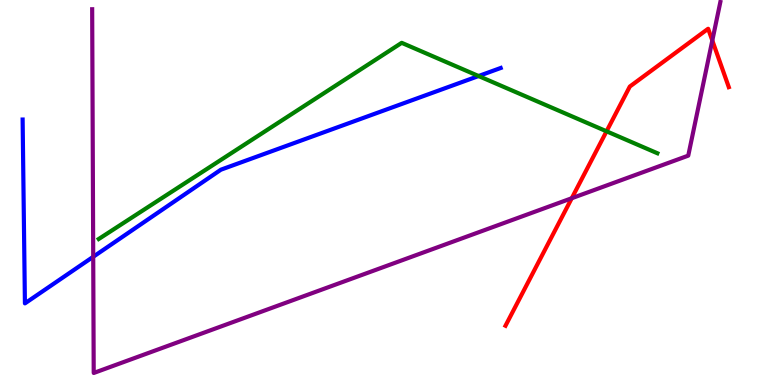[{'lines': ['blue', 'red'], 'intersections': []}, {'lines': ['green', 'red'], 'intersections': [{'x': 7.83, 'y': 6.59}]}, {'lines': ['purple', 'red'], 'intersections': [{'x': 7.38, 'y': 4.85}, {'x': 9.19, 'y': 8.95}]}, {'lines': ['blue', 'green'], 'intersections': [{'x': 6.18, 'y': 8.03}]}, {'lines': ['blue', 'purple'], 'intersections': [{'x': 1.2, 'y': 3.33}]}, {'lines': ['green', 'purple'], 'intersections': []}]